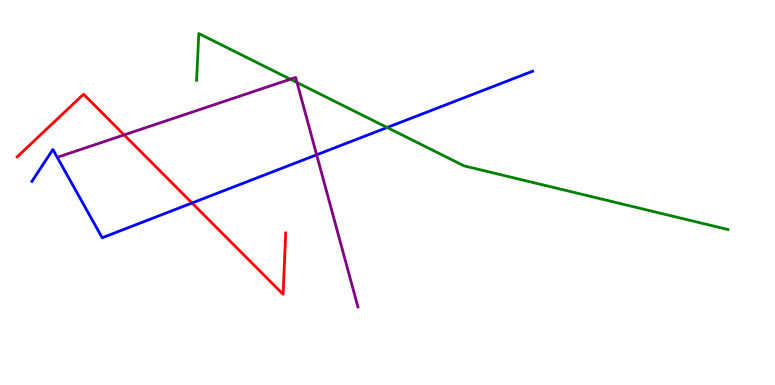[{'lines': ['blue', 'red'], 'intersections': [{'x': 2.48, 'y': 4.73}]}, {'lines': ['green', 'red'], 'intersections': []}, {'lines': ['purple', 'red'], 'intersections': [{'x': 1.6, 'y': 6.5}]}, {'lines': ['blue', 'green'], 'intersections': [{'x': 5.0, 'y': 6.69}]}, {'lines': ['blue', 'purple'], 'intersections': [{'x': 4.09, 'y': 5.98}]}, {'lines': ['green', 'purple'], 'intersections': [{'x': 3.75, 'y': 7.94}, {'x': 3.83, 'y': 7.86}]}]